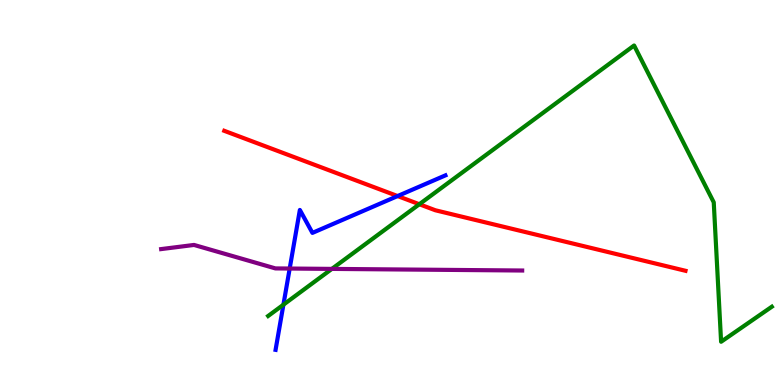[{'lines': ['blue', 'red'], 'intersections': [{'x': 5.13, 'y': 4.91}]}, {'lines': ['green', 'red'], 'intersections': [{'x': 5.41, 'y': 4.7}]}, {'lines': ['purple', 'red'], 'intersections': []}, {'lines': ['blue', 'green'], 'intersections': [{'x': 3.66, 'y': 2.09}]}, {'lines': ['blue', 'purple'], 'intersections': [{'x': 3.74, 'y': 3.02}]}, {'lines': ['green', 'purple'], 'intersections': [{'x': 4.28, 'y': 3.02}]}]